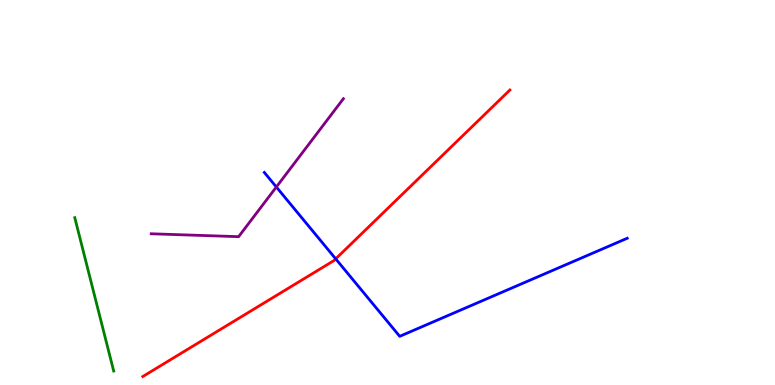[{'lines': ['blue', 'red'], 'intersections': [{'x': 4.33, 'y': 3.28}]}, {'lines': ['green', 'red'], 'intersections': []}, {'lines': ['purple', 'red'], 'intersections': []}, {'lines': ['blue', 'green'], 'intersections': []}, {'lines': ['blue', 'purple'], 'intersections': [{'x': 3.57, 'y': 5.14}]}, {'lines': ['green', 'purple'], 'intersections': []}]